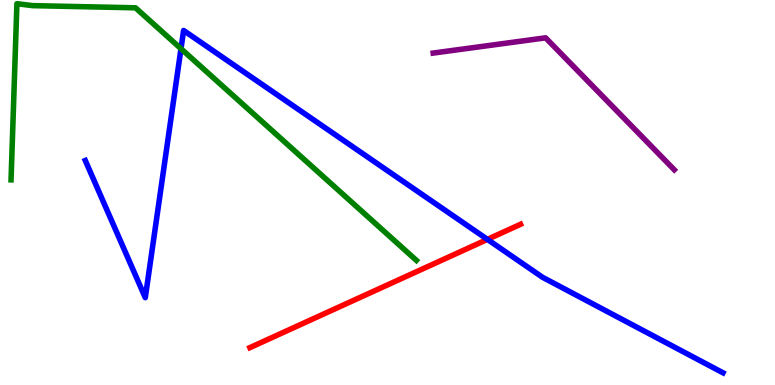[{'lines': ['blue', 'red'], 'intersections': [{'x': 6.29, 'y': 3.78}]}, {'lines': ['green', 'red'], 'intersections': []}, {'lines': ['purple', 'red'], 'intersections': []}, {'lines': ['blue', 'green'], 'intersections': [{'x': 2.34, 'y': 8.74}]}, {'lines': ['blue', 'purple'], 'intersections': []}, {'lines': ['green', 'purple'], 'intersections': []}]